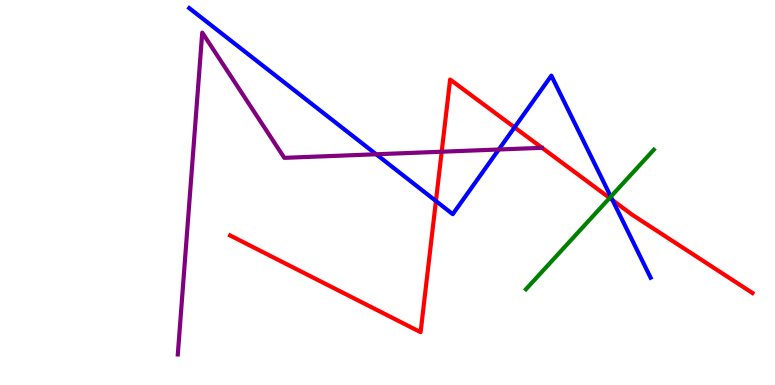[{'lines': ['blue', 'red'], 'intersections': [{'x': 5.62, 'y': 4.78}, {'x': 6.64, 'y': 6.69}, {'x': 7.9, 'y': 4.8}]}, {'lines': ['green', 'red'], 'intersections': [{'x': 7.87, 'y': 4.86}]}, {'lines': ['purple', 'red'], 'intersections': [{'x': 5.7, 'y': 6.06}]}, {'lines': ['blue', 'green'], 'intersections': [{'x': 7.88, 'y': 4.89}]}, {'lines': ['blue', 'purple'], 'intersections': [{'x': 4.85, 'y': 5.99}, {'x': 6.44, 'y': 6.12}]}, {'lines': ['green', 'purple'], 'intersections': []}]